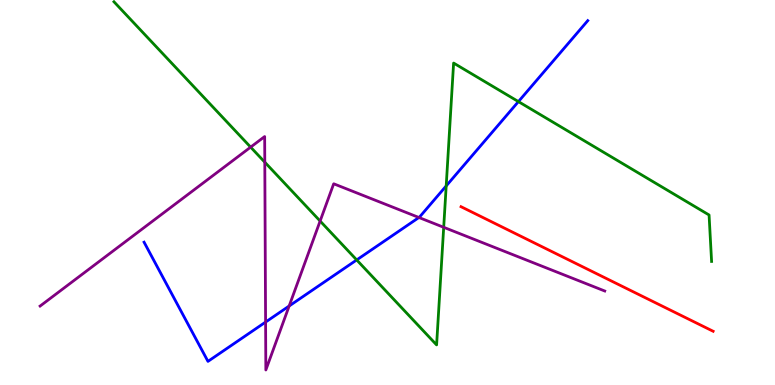[{'lines': ['blue', 'red'], 'intersections': []}, {'lines': ['green', 'red'], 'intersections': []}, {'lines': ['purple', 'red'], 'intersections': []}, {'lines': ['blue', 'green'], 'intersections': [{'x': 4.6, 'y': 3.25}, {'x': 5.76, 'y': 5.17}, {'x': 6.69, 'y': 7.36}]}, {'lines': ['blue', 'purple'], 'intersections': [{'x': 3.43, 'y': 1.63}, {'x': 3.73, 'y': 2.05}, {'x': 5.41, 'y': 4.35}]}, {'lines': ['green', 'purple'], 'intersections': [{'x': 3.23, 'y': 6.18}, {'x': 3.42, 'y': 5.79}, {'x': 4.13, 'y': 4.26}, {'x': 5.73, 'y': 4.1}]}]